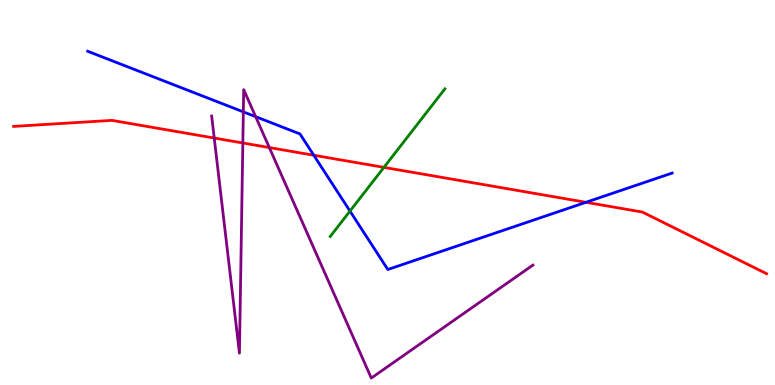[{'lines': ['blue', 'red'], 'intersections': [{'x': 4.05, 'y': 5.97}, {'x': 7.56, 'y': 4.75}]}, {'lines': ['green', 'red'], 'intersections': [{'x': 4.95, 'y': 5.65}]}, {'lines': ['purple', 'red'], 'intersections': [{'x': 2.76, 'y': 6.41}, {'x': 3.13, 'y': 6.29}, {'x': 3.48, 'y': 6.17}]}, {'lines': ['blue', 'green'], 'intersections': [{'x': 4.52, 'y': 4.52}]}, {'lines': ['blue', 'purple'], 'intersections': [{'x': 3.14, 'y': 7.09}, {'x': 3.3, 'y': 6.97}]}, {'lines': ['green', 'purple'], 'intersections': []}]